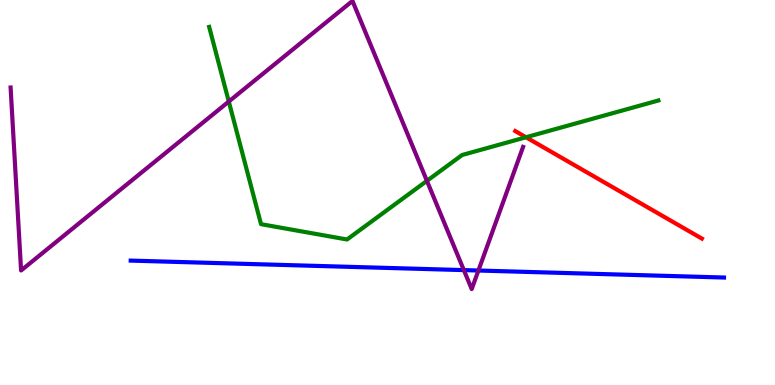[{'lines': ['blue', 'red'], 'intersections': []}, {'lines': ['green', 'red'], 'intersections': [{'x': 6.79, 'y': 6.43}]}, {'lines': ['purple', 'red'], 'intersections': []}, {'lines': ['blue', 'green'], 'intersections': []}, {'lines': ['blue', 'purple'], 'intersections': [{'x': 5.99, 'y': 2.98}, {'x': 6.17, 'y': 2.97}]}, {'lines': ['green', 'purple'], 'intersections': [{'x': 2.95, 'y': 7.36}, {'x': 5.51, 'y': 5.3}]}]